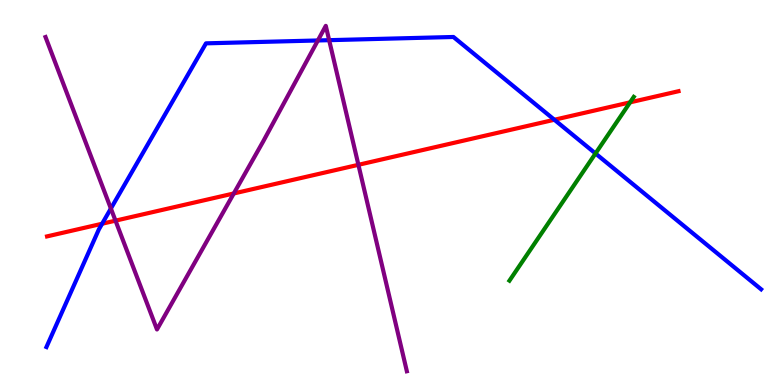[{'lines': ['blue', 'red'], 'intersections': [{'x': 1.32, 'y': 4.19}, {'x': 7.15, 'y': 6.89}]}, {'lines': ['green', 'red'], 'intersections': [{'x': 8.13, 'y': 7.34}]}, {'lines': ['purple', 'red'], 'intersections': [{'x': 1.49, 'y': 4.27}, {'x': 3.02, 'y': 4.98}, {'x': 4.62, 'y': 5.72}]}, {'lines': ['blue', 'green'], 'intersections': [{'x': 7.68, 'y': 6.01}]}, {'lines': ['blue', 'purple'], 'intersections': [{'x': 1.43, 'y': 4.58}, {'x': 4.1, 'y': 8.95}, {'x': 4.25, 'y': 8.96}]}, {'lines': ['green', 'purple'], 'intersections': []}]